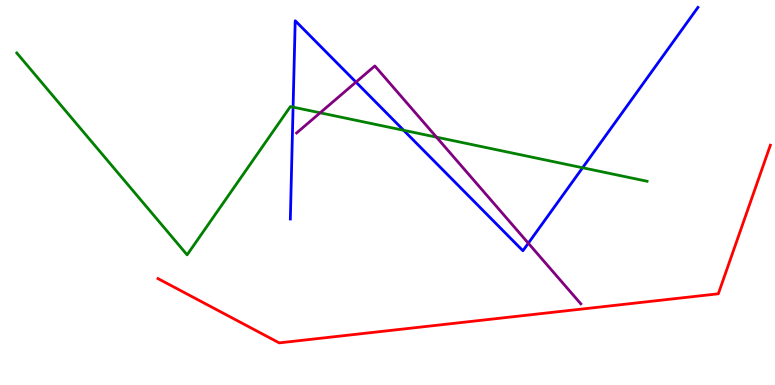[{'lines': ['blue', 'red'], 'intersections': []}, {'lines': ['green', 'red'], 'intersections': []}, {'lines': ['purple', 'red'], 'intersections': []}, {'lines': ['blue', 'green'], 'intersections': [{'x': 3.78, 'y': 7.22}, {'x': 5.21, 'y': 6.62}, {'x': 7.52, 'y': 5.64}]}, {'lines': ['blue', 'purple'], 'intersections': [{'x': 4.59, 'y': 7.87}, {'x': 6.82, 'y': 3.68}]}, {'lines': ['green', 'purple'], 'intersections': [{'x': 4.13, 'y': 7.07}, {'x': 5.63, 'y': 6.44}]}]